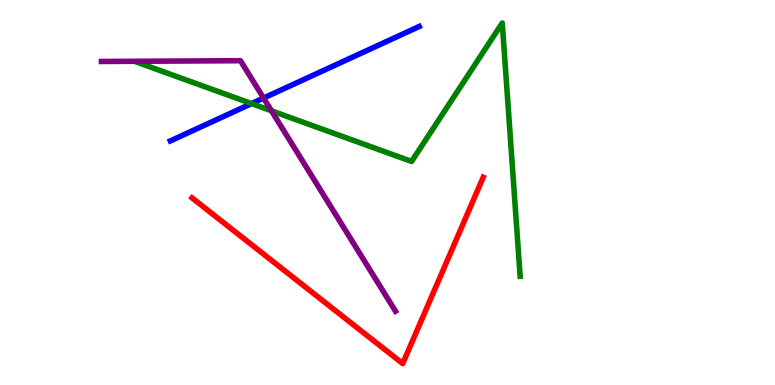[{'lines': ['blue', 'red'], 'intersections': []}, {'lines': ['green', 'red'], 'intersections': []}, {'lines': ['purple', 'red'], 'intersections': []}, {'lines': ['blue', 'green'], 'intersections': [{'x': 3.25, 'y': 7.31}]}, {'lines': ['blue', 'purple'], 'intersections': [{'x': 3.4, 'y': 7.45}]}, {'lines': ['green', 'purple'], 'intersections': [{'x': 3.5, 'y': 7.12}]}]